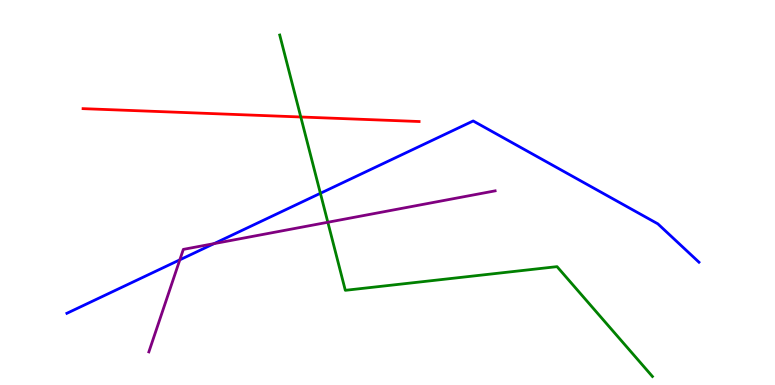[{'lines': ['blue', 'red'], 'intersections': []}, {'lines': ['green', 'red'], 'intersections': [{'x': 3.88, 'y': 6.96}]}, {'lines': ['purple', 'red'], 'intersections': []}, {'lines': ['blue', 'green'], 'intersections': [{'x': 4.13, 'y': 4.98}]}, {'lines': ['blue', 'purple'], 'intersections': [{'x': 2.32, 'y': 3.25}, {'x': 2.76, 'y': 3.67}]}, {'lines': ['green', 'purple'], 'intersections': [{'x': 4.23, 'y': 4.23}]}]